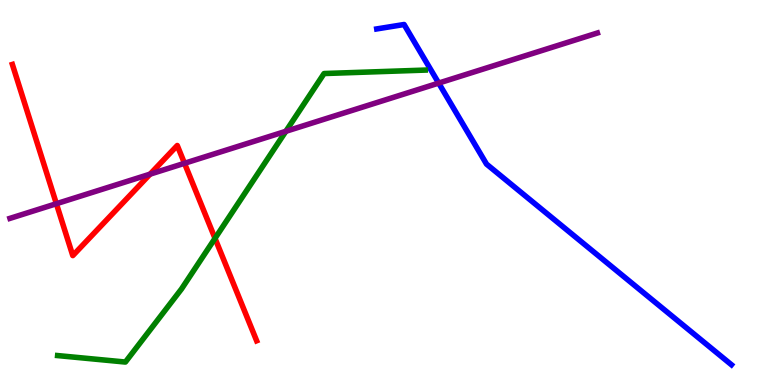[{'lines': ['blue', 'red'], 'intersections': []}, {'lines': ['green', 'red'], 'intersections': [{'x': 2.77, 'y': 3.81}]}, {'lines': ['purple', 'red'], 'intersections': [{'x': 0.728, 'y': 4.71}, {'x': 1.94, 'y': 5.48}, {'x': 2.38, 'y': 5.76}]}, {'lines': ['blue', 'green'], 'intersections': []}, {'lines': ['blue', 'purple'], 'intersections': [{'x': 5.66, 'y': 7.84}]}, {'lines': ['green', 'purple'], 'intersections': [{'x': 3.69, 'y': 6.59}]}]